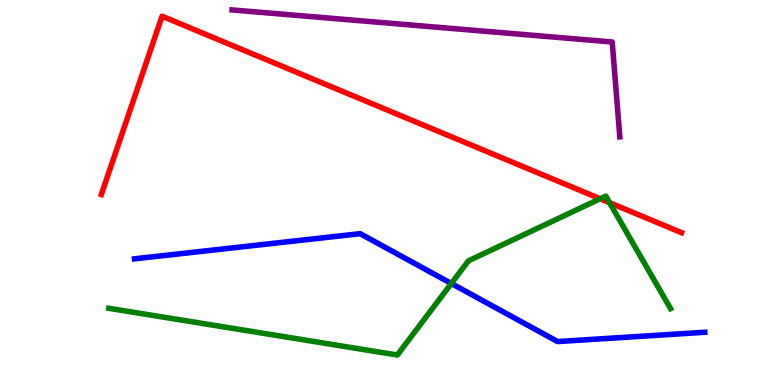[{'lines': ['blue', 'red'], 'intersections': []}, {'lines': ['green', 'red'], 'intersections': [{'x': 7.74, 'y': 4.84}, {'x': 7.87, 'y': 4.74}]}, {'lines': ['purple', 'red'], 'intersections': []}, {'lines': ['blue', 'green'], 'intersections': [{'x': 5.82, 'y': 2.64}]}, {'lines': ['blue', 'purple'], 'intersections': []}, {'lines': ['green', 'purple'], 'intersections': []}]